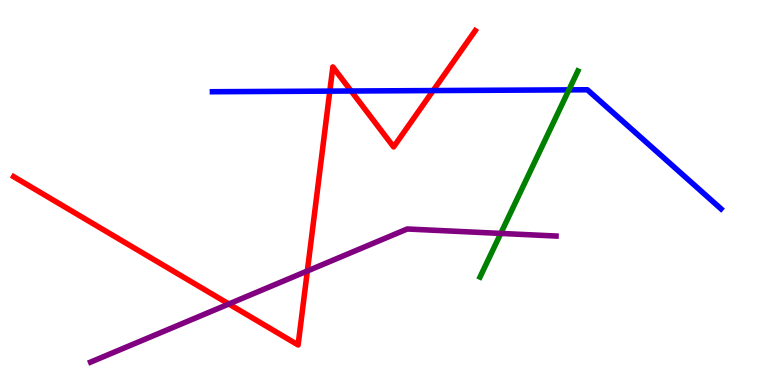[{'lines': ['blue', 'red'], 'intersections': [{'x': 4.26, 'y': 7.63}, {'x': 4.53, 'y': 7.64}, {'x': 5.59, 'y': 7.65}]}, {'lines': ['green', 'red'], 'intersections': []}, {'lines': ['purple', 'red'], 'intersections': [{'x': 2.95, 'y': 2.1}, {'x': 3.97, 'y': 2.96}]}, {'lines': ['blue', 'green'], 'intersections': [{'x': 7.34, 'y': 7.67}]}, {'lines': ['blue', 'purple'], 'intersections': []}, {'lines': ['green', 'purple'], 'intersections': [{'x': 6.46, 'y': 3.94}]}]